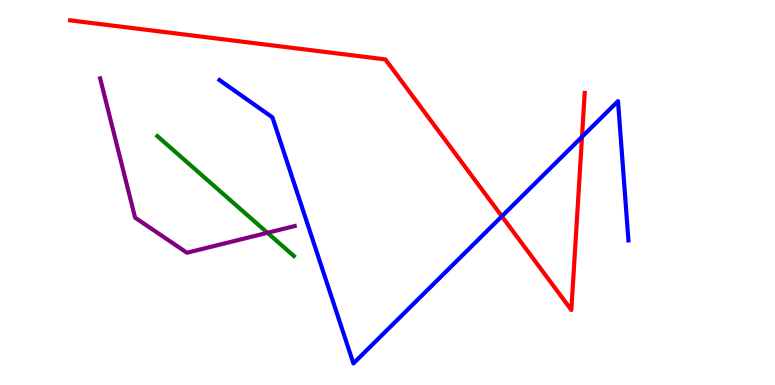[{'lines': ['blue', 'red'], 'intersections': [{'x': 6.48, 'y': 4.38}, {'x': 7.51, 'y': 6.45}]}, {'lines': ['green', 'red'], 'intersections': []}, {'lines': ['purple', 'red'], 'intersections': []}, {'lines': ['blue', 'green'], 'intersections': []}, {'lines': ['blue', 'purple'], 'intersections': []}, {'lines': ['green', 'purple'], 'intersections': [{'x': 3.45, 'y': 3.95}]}]